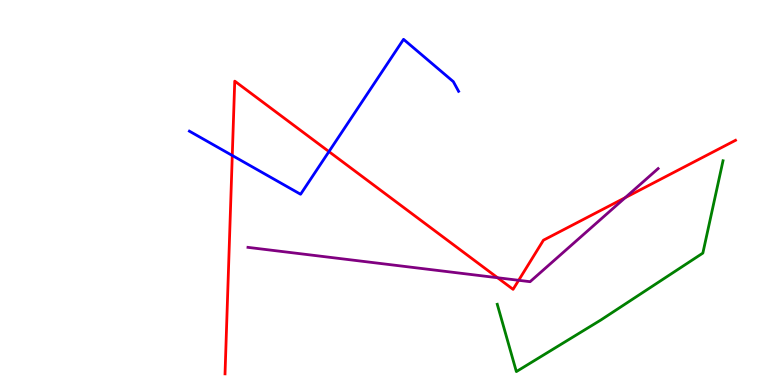[{'lines': ['blue', 'red'], 'intersections': [{'x': 3.0, 'y': 5.96}, {'x': 4.24, 'y': 6.06}]}, {'lines': ['green', 'red'], 'intersections': []}, {'lines': ['purple', 'red'], 'intersections': [{'x': 6.42, 'y': 2.79}, {'x': 6.69, 'y': 2.72}, {'x': 8.07, 'y': 4.87}]}, {'lines': ['blue', 'green'], 'intersections': []}, {'lines': ['blue', 'purple'], 'intersections': []}, {'lines': ['green', 'purple'], 'intersections': []}]